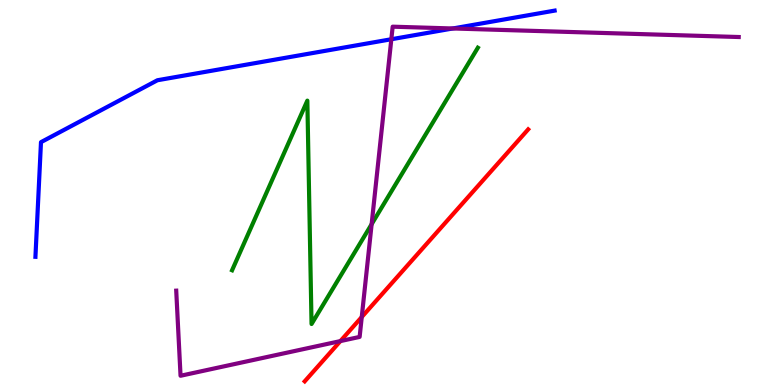[{'lines': ['blue', 'red'], 'intersections': []}, {'lines': ['green', 'red'], 'intersections': []}, {'lines': ['purple', 'red'], 'intersections': [{'x': 4.39, 'y': 1.14}, {'x': 4.67, 'y': 1.77}]}, {'lines': ['blue', 'green'], 'intersections': []}, {'lines': ['blue', 'purple'], 'intersections': [{'x': 5.05, 'y': 8.98}, {'x': 5.84, 'y': 9.26}]}, {'lines': ['green', 'purple'], 'intersections': [{'x': 4.8, 'y': 4.18}]}]